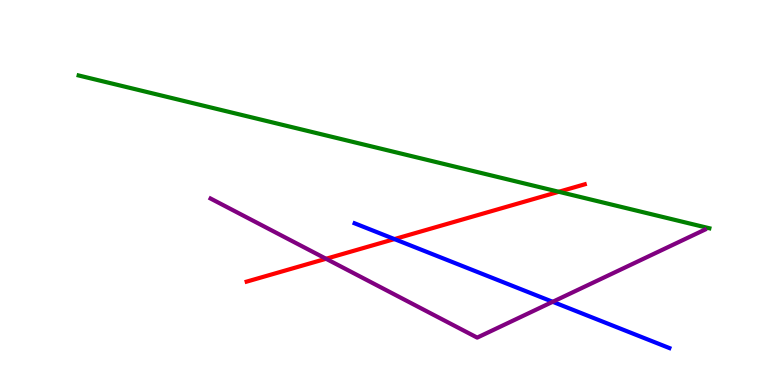[{'lines': ['blue', 'red'], 'intersections': [{'x': 5.09, 'y': 3.79}]}, {'lines': ['green', 'red'], 'intersections': [{'x': 7.21, 'y': 5.02}]}, {'lines': ['purple', 'red'], 'intersections': [{'x': 4.21, 'y': 3.28}]}, {'lines': ['blue', 'green'], 'intersections': []}, {'lines': ['blue', 'purple'], 'intersections': [{'x': 7.13, 'y': 2.16}]}, {'lines': ['green', 'purple'], 'intersections': []}]